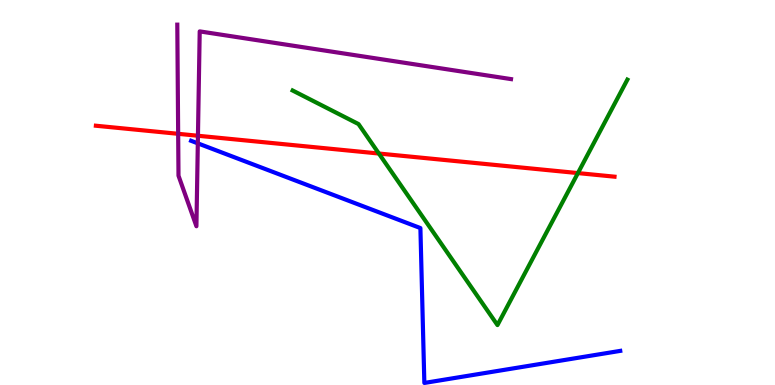[{'lines': ['blue', 'red'], 'intersections': []}, {'lines': ['green', 'red'], 'intersections': [{'x': 4.89, 'y': 6.01}, {'x': 7.46, 'y': 5.5}]}, {'lines': ['purple', 'red'], 'intersections': [{'x': 2.3, 'y': 6.52}, {'x': 2.55, 'y': 6.47}]}, {'lines': ['blue', 'green'], 'intersections': []}, {'lines': ['blue', 'purple'], 'intersections': [{'x': 2.55, 'y': 6.28}]}, {'lines': ['green', 'purple'], 'intersections': []}]